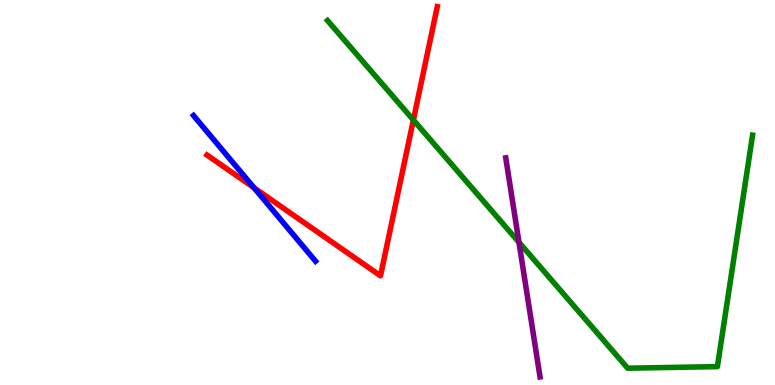[{'lines': ['blue', 'red'], 'intersections': [{'x': 3.28, 'y': 5.12}]}, {'lines': ['green', 'red'], 'intersections': [{'x': 5.33, 'y': 6.88}]}, {'lines': ['purple', 'red'], 'intersections': []}, {'lines': ['blue', 'green'], 'intersections': []}, {'lines': ['blue', 'purple'], 'intersections': []}, {'lines': ['green', 'purple'], 'intersections': [{'x': 6.7, 'y': 3.71}]}]